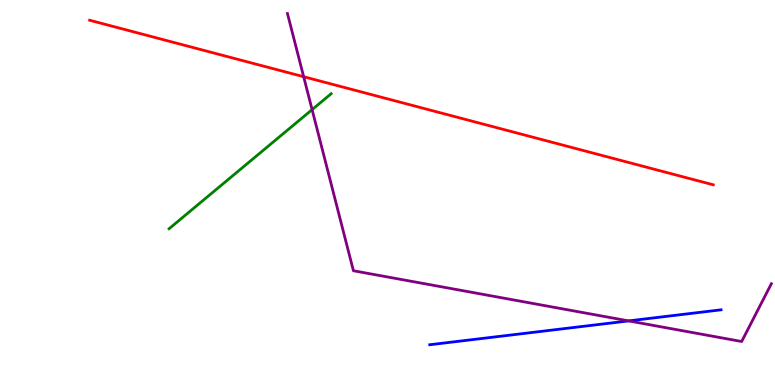[{'lines': ['blue', 'red'], 'intersections': []}, {'lines': ['green', 'red'], 'intersections': []}, {'lines': ['purple', 'red'], 'intersections': [{'x': 3.92, 'y': 8.01}]}, {'lines': ['blue', 'green'], 'intersections': []}, {'lines': ['blue', 'purple'], 'intersections': [{'x': 8.11, 'y': 1.66}]}, {'lines': ['green', 'purple'], 'intersections': [{'x': 4.03, 'y': 7.15}]}]